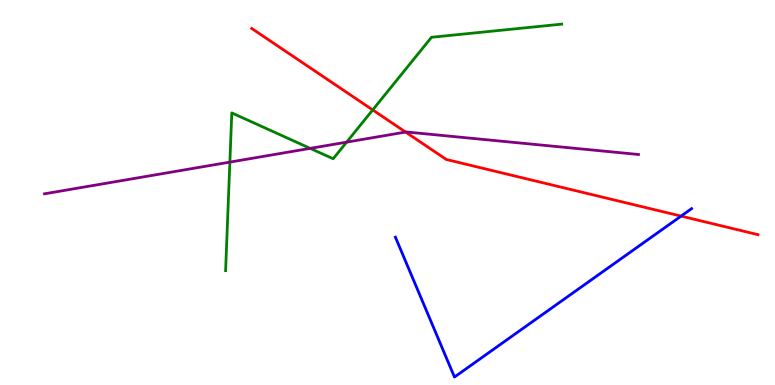[{'lines': ['blue', 'red'], 'intersections': [{'x': 8.79, 'y': 4.39}]}, {'lines': ['green', 'red'], 'intersections': [{'x': 4.81, 'y': 7.15}]}, {'lines': ['purple', 'red'], 'intersections': [{'x': 5.23, 'y': 6.57}]}, {'lines': ['blue', 'green'], 'intersections': []}, {'lines': ['blue', 'purple'], 'intersections': []}, {'lines': ['green', 'purple'], 'intersections': [{'x': 2.97, 'y': 5.79}, {'x': 4.0, 'y': 6.15}, {'x': 4.47, 'y': 6.31}]}]